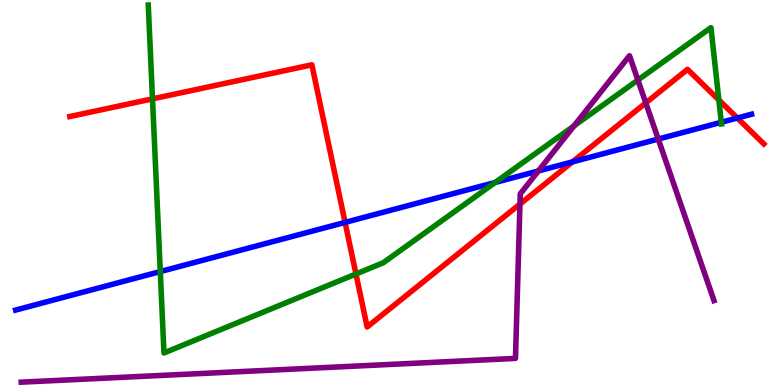[{'lines': ['blue', 'red'], 'intersections': [{'x': 4.45, 'y': 4.22}, {'x': 7.39, 'y': 5.8}, {'x': 9.51, 'y': 6.93}]}, {'lines': ['green', 'red'], 'intersections': [{'x': 1.97, 'y': 7.43}, {'x': 4.59, 'y': 2.88}, {'x': 9.28, 'y': 7.4}]}, {'lines': ['purple', 'red'], 'intersections': [{'x': 6.71, 'y': 4.7}, {'x': 8.33, 'y': 7.33}]}, {'lines': ['blue', 'green'], 'intersections': [{'x': 2.07, 'y': 2.95}, {'x': 6.39, 'y': 5.26}, {'x': 9.31, 'y': 6.82}]}, {'lines': ['blue', 'purple'], 'intersections': [{'x': 6.95, 'y': 5.56}, {'x': 8.49, 'y': 6.39}]}, {'lines': ['green', 'purple'], 'intersections': [{'x': 7.41, 'y': 6.73}, {'x': 8.23, 'y': 7.92}]}]